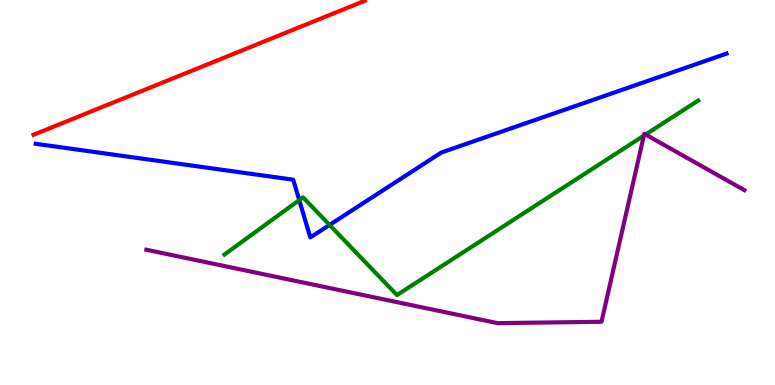[{'lines': ['blue', 'red'], 'intersections': []}, {'lines': ['green', 'red'], 'intersections': []}, {'lines': ['purple', 'red'], 'intersections': []}, {'lines': ['blue', 'green'], 'intersections': [{'x': 3.86, 'y': 4.8}, {'x': 4.25, 'y': 4.16}]}, {'lines': ['blue', 'purple'], 'intersections': []}, {'lines': ['green', 'purple'], 'intersections': [{'x': 8.31, 'y': 6.48}, {'x': 8.33, 'y': 6.51}]}]